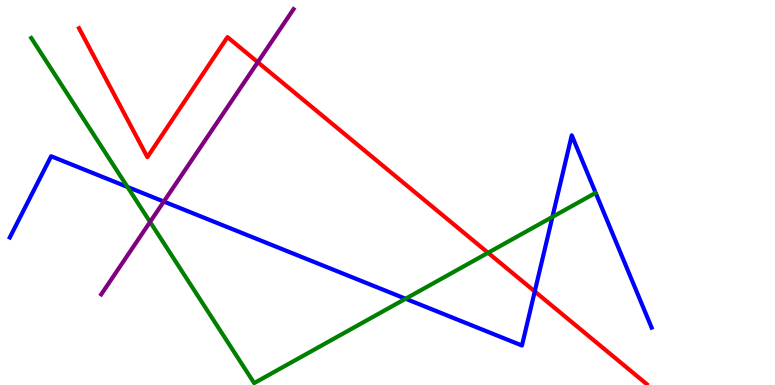[{'lines': ['blue', 'red'], 'intersections': [{'x': 6.9, 'y': 2.43}]}, {'lines': ['green', 'red'], 'intersections': [{'x': 6.3, 'y': 3.43}]}, {'lines': ['purple', 'red'], 'intersections': [{'x': 3.33, 'y': 8.38}]}, {'lines': ['blue', 'green'], 'intersections': [{'x': 1.65, 'y': 5.14}, {'x': 5.23, 'y': 2.24}, {'x': 7.13, 'y': 4.37}]}, {'lines': ['blue', 'purple'], 'intersections': [{'x': 2.11, 'y': 4.76}]}, {'lines': ['green', 'purple'], 'intersections': [{'x': 1.94, 'y': 4.24}]}]